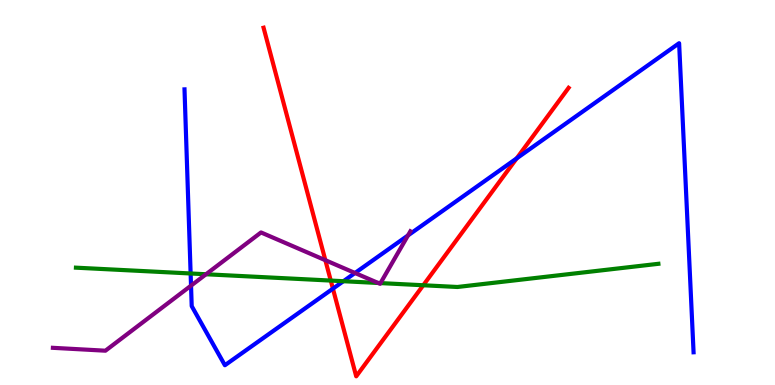[{'lines': ['blue', 'red'], 'intersections': [{'x': 4.3, 'y': 2.5}, {'x': 6.67, 'y': 5.89}]}, {'lines': ['green', 'red'], 'intersections': [{'x': 4.27, 'y': 2.71}, {'x': 5.46, 'y': 2.59}]}, {'lines': ['purple', 'red'], 'intersections': [{'x': 4.2, 'y': 3.24}]}, {'lines': ['blue', 'green'], 'intersections': [{'x': 2.46, 'y': 2.9}, {'x': 4.43, 'y': 2.7}]}, {'lines': ['blue', 'purple'], 'intersections': [{'x': 2.46, 'y': 2.58}, {'x': 4.58, 'y': 2.91}, {'x': 5.26, 'y': 3.89}]}, {'lines': ['green', 'purple'], 'intersections': [{'x': 2.66, 'y': 2.88}, {'x': 4.88, 'y': 2.65}, {'x': 4.91, 'y': 2.65}]}]